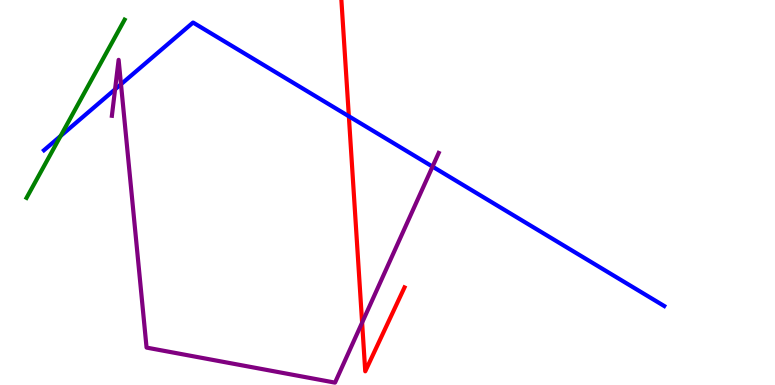[{'lines': ['blue', 'red'], 'intersections': [{'x': 4.5, 'y': 6.98}]}, {'lines': ['green', 'red'], 'intersections': []}, {'lines': ['purple', 'red'], 'intersections': [{'x': 4.67, 'y': 1.62}]}, {'lines': ['blue', 'green'], 'intersections': [{'x': 0.782, 'y': 6.47}]}, {'lines': ['blue', 'purple'], 'intersections': [{'x': 1.48, 'y': 7.68}, {'x': 1.56, 'y': 7.81}, {'x': 5.58, 'y': 5.67}]}, {'lines': ['green', 'purple'], 'intersections': []}]